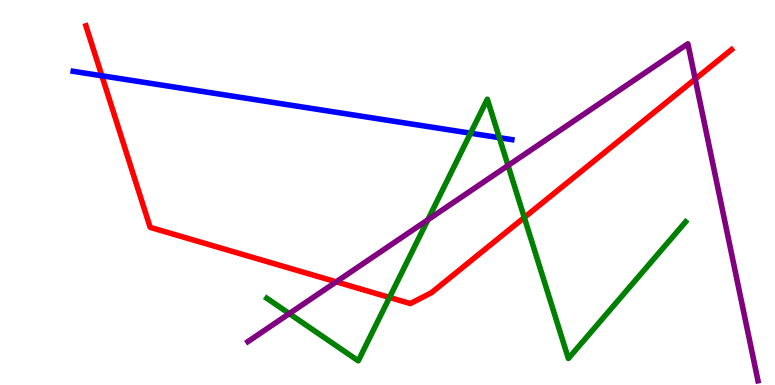[{'lines': ['blue', 'red'], 'intersections': [{'x': 1.31, 'y': 8.03}]}, {'lines': ['green', 'red'], 'intersections': [{'x': 5.03, 'y': 2.27}, {'x': 6.77, 'y': 4.35}]}, {'lines': ['purple', 'red'], 'intersections': [{'x': 4.34, 'y': 2.68}, {'x': 8.97, 'y': 7.95}]}, {'lines': ['blue', 'green'], 'intersections': [{'x': 6.07, 'y': 6.54}, {'x': 6.44, 'y': 6.42}]}, {'lines': ['blue', 'purple'], 'intersections': []}, {'lines': ['green', 'purple'], 'intersections': [{'x': 3.73, 'y': 1.85}, {'x': 5.52, 'y': 4.29}, {'x': 6.56, 'y': 5.7}]}]